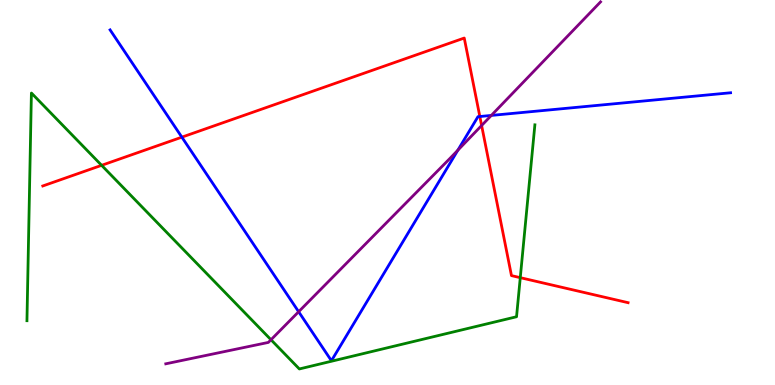[{'lines': ['blue', 'red'], 'intersections': [{'x': 2.35, 'y': 6.44}, {'x': 6.19, 'y': 6.97}]}, {'lines': ['green', 'red'], 'intersections': [{'x': 1.31, 'y': 5.71}, {'x': 6.71, 'y': 2.79}]}, {'lines': ['purple', 'red'], 'intersections': [{'x': 6.21, 'y': 6.74}]}, {'lines': ['blue', 'green'], 'intersections': []}, {'lines': ['blue', 'purple'], 'intersections': [{'x': 3.85, 'y': 1.9}, {'x': 5.91, 'y': 6.1}, {'x': 6.34, 'y': 7.0}]}, {'lines': ['green', 'purple'], 'intersections': [{'x': 3.5, 'y': 1.18}]}]